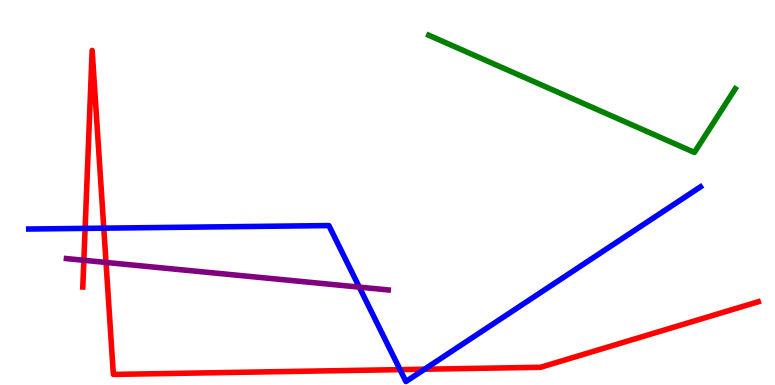[{'lines': ['blue', 'red'], 'intersections': [{'x': 1.1, 'y': 4.07}, {'x': 1.34, 'y': 4.07}, {'x': 5.16, 'y': 0.399}, {'x': 5.48, 'y': 0.41}]}, {'lines': ['green', 'red'], 'intersections': []}, {'lines': ['purple', 'red'], 'intersections': [{'x': 1.08, 'y': 3.24}, {'x': 1.37, 'y': 3.18}]}, {'lines': ['blue', 'green'], 'intersections': []}, {'lines': ['blue', 'purple'], 'intersections': [{'x': 4.64, 'y': 2.54}]}, {'lines': ['green', 'purple'], 'intersections': []}]